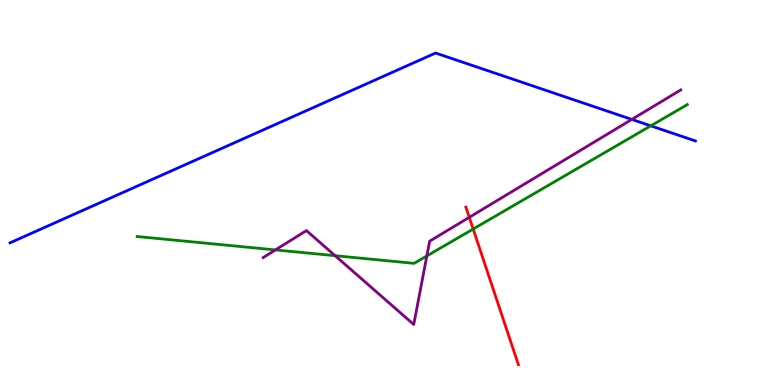[{'lines': ['blue', 'red'], 'intersections': []}, {'lines': ['green', 'red'], 'intersections': [{'x': 6.11, 'y': 4.05}]}, {'lines': ['purple', 'red'], 'intersections': [{'x': 6.06, 'y': 4.36}]}, {'lines': ['blue', 'green'], 'intersections': [{'x': 8.4, 'y': 6.73}]}, {'lines': ['blue', 'purple'], 'intersections': [{'x': 8.15, 'y': 6.9}]}, {'lines': ['green', 'purple'], 'intersections': [{'x': 3.55, 'y': 3.51}, {'x': 4.32, 'y': 3.36}, {'x': 5.51, 'y': 3.35}]}]